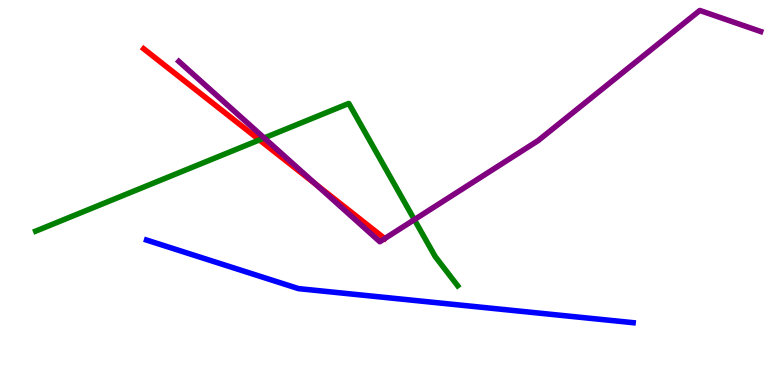[{'lines': ['blue', 'red'], 'intersections': []}, {'lines': ['green', 'red'], 'intersections': [{'x': 3.35, 'y': 6.37}]}, {'lines': ['purple', 'red'], 'intersections': [{'x': 4.08, 'y': 5.21}, {'x': 4.96, 'y': 3.8}]}, {'lines': ['blue', 'green'], 'intersections': []}, {'lines': ['blue', 'purple'], 'intersections': []}, {'lines': ['green', 'purple'], 'intersections': [{'x': 3.41, 'y': 6.42}, {'x': 5.35, 'y': 4.3}]}]